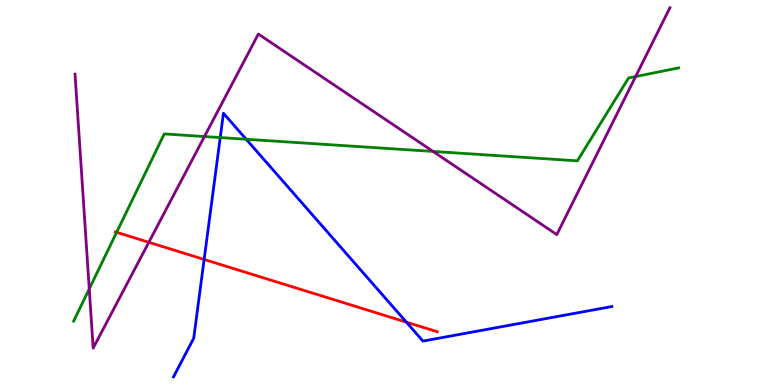[{'lines': ['blue', 'red'], 'intersections': [{'x': 2.63, 'y': 3.26}, {'x': 5.24, 'y': 1.63}]}, {'lines': ['green', 'red'], 'intersections': [{'x': 1.5, 'y': 3.97}]}, {'lines': ['purple', 'red'], 'intersections': [{'x': 1.92, 'y': 3.71}]}, {'lines': ['blue', 'green'], 'intersections': [{'x': 2.84, 'y': 6.43}, {'x': 3.18, 'y': 6.38}]}, {'lines': ['blue', 'purple'], 'intersections': []}, {'lines': ['green', 'purple'], 'intersections': [{'x': 1.15, 'y': 2.5}, {'x': 2.64, 'y': 6.45}, {'x': 5.59, 'y': 6.07}, {'x': 8.2, 'y': 8.01}]}]